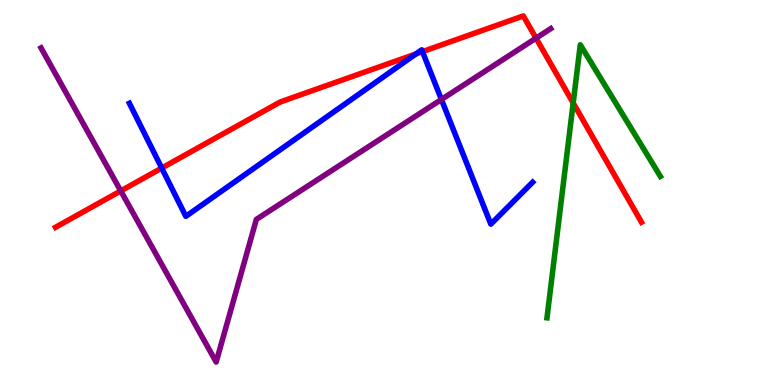[{'lines': ['blue', 'red'], 'intersections': [{'x': 2.09, 'y': 5.63}, {'x': 5.37, 'y': 8.6}, {'x': 5.45, 'y': 8.66}]}, {'lines': ['green', 'red'], 'intersections': [{'x': 7.4, 'y': 7.32}]}, {'lines': ['purple', 'red'], 'intersections': [{'x': 1.56, 'y': 5.04}, {'x': 6.92, 'y': 9.01}]}, {'lines': ['blue', 'green'], 'intersections': []}, {'lines': ['blue', 'purple'], 'intersections': [{'x': 5.7, 'y': 7.42}]}, {'lines': ['green', 'purple'], 'intersections': []}]